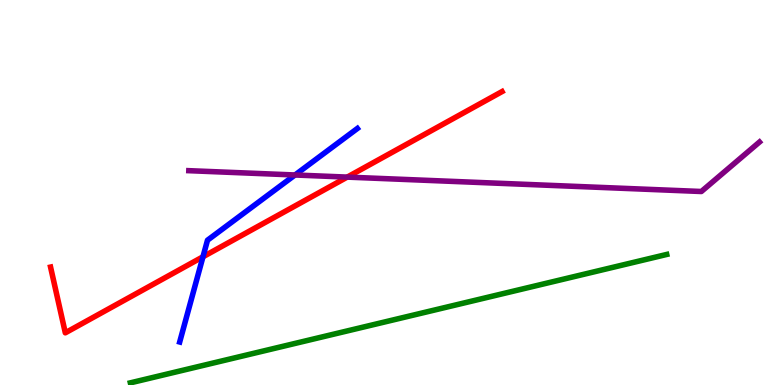[{'lines': ['blue', 'red'], 'intersections': [{'x': 2.62, 'y': 3.33}]}, {'lines': ['green', 'red'], 'intersections': []}, {'lines': ['purple', 'red'], 'intersections': [{'x': 4.48, 'y': 5.4}]}, {'lines': ['blue', 'green'], 'intersections': []}, {'lines': ['blue', 'purple'], 'intersections': [{'x': 3.81, 'y': 5.45}]}, {'lines': ['green', 'purple'], 'intersections': []}]